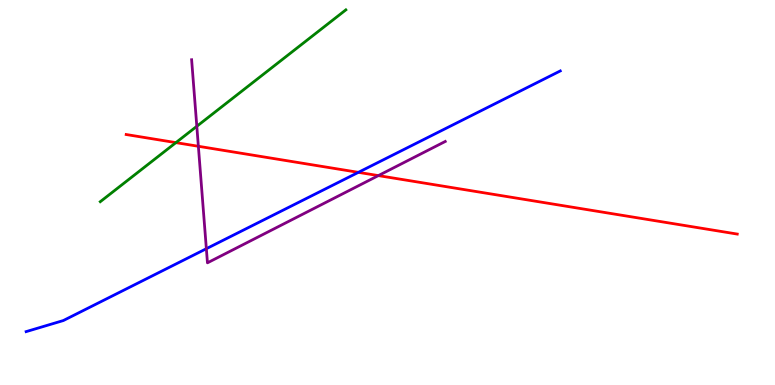[{'lines': ['blue', 'red'], 'intersections': [{'x': 4.62, 'y': 5.52}]}, {'lines': ['green', 'red'], 'intersections': [{'x': 2.27, 'y': 6.3}]}, {'lines': ['purple', 'red'], 'intersections': [{'x': 2.56, 'y': 6.2}, {'x': 4.88, 'y': 5.44}]}, {'lines': ['blue', 'green'], 'intersections': []}, {'lines': ['blue', 'purple'], 'intersections': [{'x': 2.66, 'y': 3.54}]}, {'lines': ['green', 'purple'], 'intersections': [{'x': 2.54, 'y': 6.72}]}]